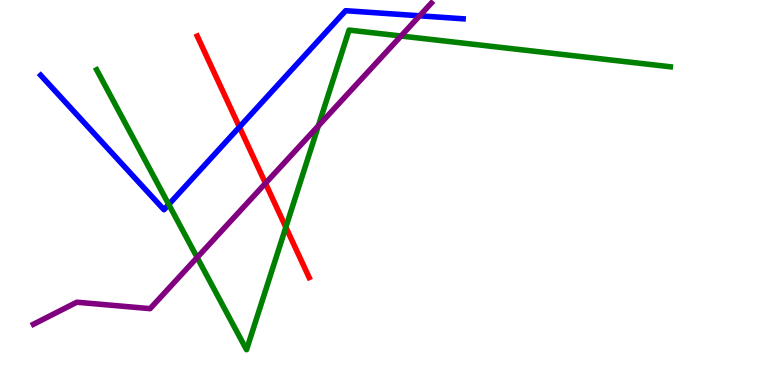[{'lines': ['blue', 'red'], 'intersections': [{'x': 3.09, 'y': 6.7}]}, {'lines': ['green', 'red'], 'intersections': [{'x': 3.69, 'y': 4.1}]}, {'lines': ['purple', 'red'], 'intersections': [{'x': 3.43, 'y': 5.24}]}, {'lines': ['blue', 'green'], 'intersections': [{'x': 2.18, 'y': 4.69}]}, {'lines': ['blue', 'purple'], 'intersections': [{'x': 5.41, 'y': 9.59}]}, {'lines': ['green', 'purple'], 'intersections': [{'x': 2.54, 'y': 3.31}, {'x': 4.11, 'y': 6.73}, {'x': 5.17, 'y': 9.06}]}]